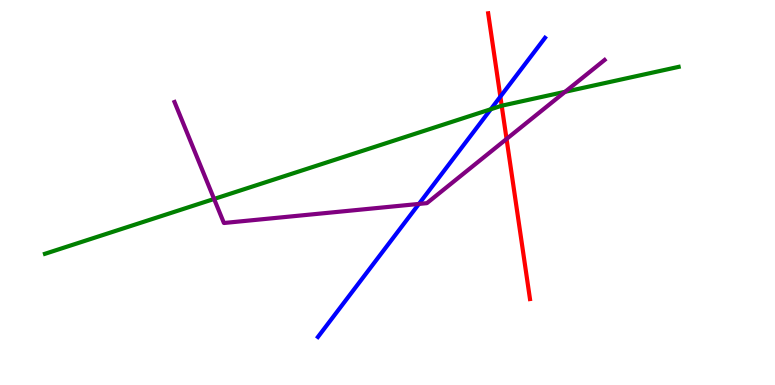[{'lines': ['blue', 'red'], 'intersections': [{'x': 6.46, 'y': 7.49}]}, {'lines': ['green', 'red'], 'intersections': [{'x': 6.47, 'y': 7.25}]}, {'lines': ['purple', 'red'], 'intersections': [{'x': 6.54, 'y': 6.39}]}, {'lines': ['blue', 'green'], 'intersections': [{'x': 6.33, 'y': 7.16}]}, {'lines': ['blue', 'purple'], 'intersections': [{'x': 5.41, 'y': 4.7}]}, {'lines': ['green', 'purple'], 'intersections': [{'x': 2.76, 'y': 4.83}, {'x': 7.29, 'y': 7.62}]}]